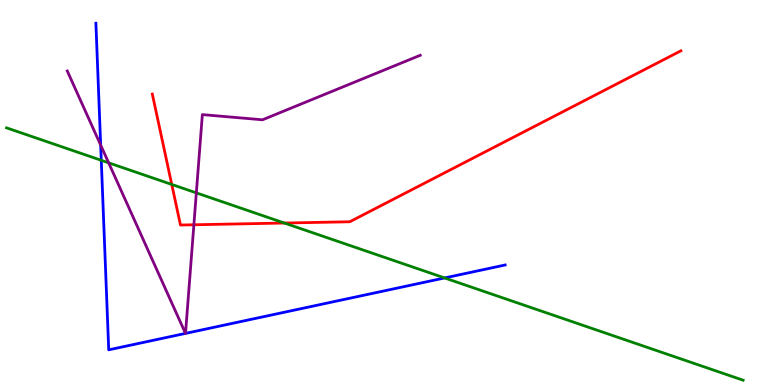[{'lines': ['blue', 'red'], 'intersections': []}, {'lines': ['green', 'red'], 'intersections': [{'x': 2.22, 'y': 5.21}, {'x': 3.67, 'y': 4.21}]}, {'lines': ['purple', 'red'], 'intersections': [{'x': 2.5, 'y': 4.16}]}, {'lines': ['blue', 'green'], 'intersections': [{'x': 1.31, 'y': 5.84}, {'x': 5.74, 'y': 2.78}]}, {'lines': ['blue', 'purple'], 'intersections': [{'x': 1.3, 'y': 6.23}, {'x': 2.39, 'y': 1.34}, {'x': 2.39, 'y': 1.34}]}, {'lines': ['green', 'purple'], 'intersections': [{'x': 1.4, 'y': 5.77}, {'x': 2.53, 'y': 4.99}]}]